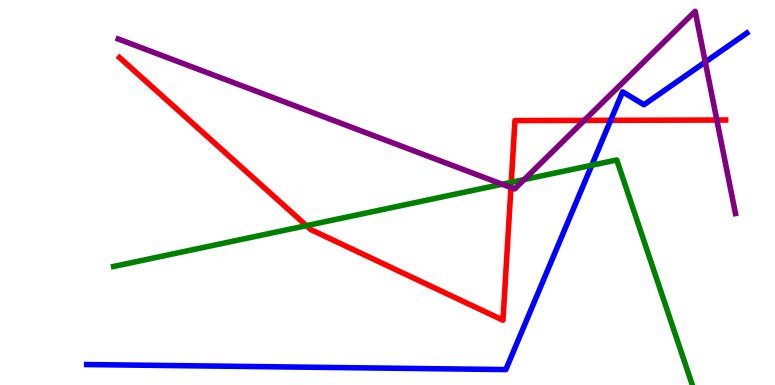[{'lines': ['blue', 'red'], 'intersections': [{'x': 7.88, 'y': 6.87}]}, {'lines': ['green', 'red'], 'intersections': [{'x': 3.95, 'y': 4.14}, {'x': 6.6, 'y': 5.26}]}, {'lines': ['purple', 'red'], 'intersections': [{'x': 6.59, 'y': 5.13}, {'x': 7.54, 'y': 6.87}, {'x': 9.25, 'y': 6.88}]}, {'lines': ['blue', 'green'], 'intersections': [{'x': 7.64, 'y': 5.71}]}, {'lines': ['blue', 'purple'], 'intersections': [{'x': 9.1, 'y': 8.39}]}, {'lines': ['green', 'purple'], 'intersections': [{'x': 6.48, 'y': 5.21}, {'x': 6.76, 'y': 5.34}]}]